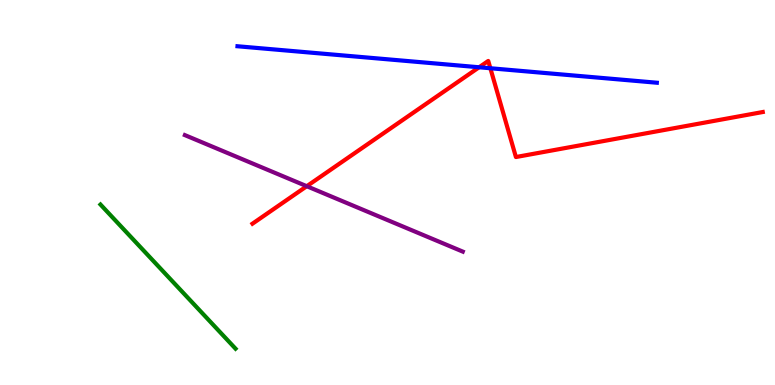[{'lines': ['blue', 'red'], 'intersections': [{'x': 6.18, 'y': 8.25}, {'x': 6.33, 'y': 8.23}]}, {'lines': ['green', 'red'], 'intersections': []}, {'lines': ['purple', 'red'], 'intersections': [{'x': 3.96, 'y': 5.16}]}, {'lines': ['blue', 'green'], 'intersections': []}, {'lines': ['blue', 'purple'], 'intersections': []}, {'lines': ['green', 'purple'], 'intersections': []}]